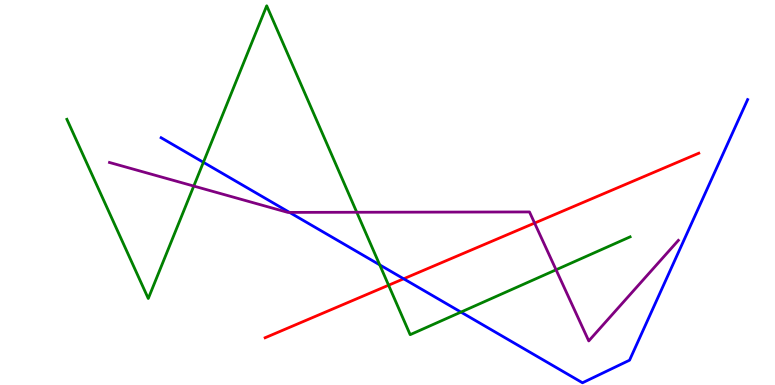[{'lines': ['blue', 'red'], 'intersections': [{'x': 5.21, 'y': 2.76}]}, {'lines': ['green', 'red'], 'intersections': [{'x': 5.01, 'y': 2.59}]}, {'lines': ['purple', 'red'], 'intersections': [{'x': 6.9, 'y': 4.21}]}, {'lines': ['blue', 'green'], 'intersections': [{'x': 2.62, 'y': 5.78}, {'x': 4.9, 'y': 3.12}, {'x': 5.95, 'y': 1.89}]}, {'lines': ['blue', 'purple'], 'intersections': [{'x': 3.74, 'y': 4.48}]}, {'lines': ['green', 'purple'], 'intersections': [{'x': 2.5, 'y': 5.17}, {'x': 4.6, 'y': 4.49}, {'x': 7.18, 'y': 2.99}]}]